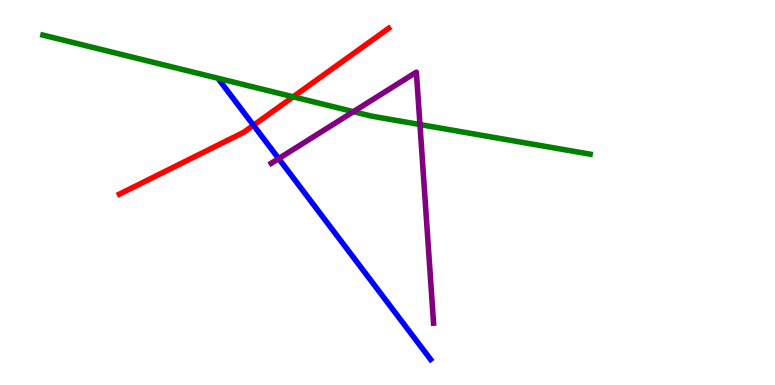[{'lines': ['blue', 'red'], 'intersections': [{'x': 3.27, 'y': 6.75}]}, {'lines': ['green', 'red'], 'intersections': [{'x': 3.78, 'y': 7.49}]}, {'lines': ['purple', 'red'], 'intersections': []}, {'lines': ['blue', 'green'], 'intersections': []}, {'lines': ['blue', 'purple'], 'intersections': [{'x': 3.6, 'y': 5.88}]}, {'lines': ['green', 'purple'], 'intersections': [{'x': 4.56, 'y': 7.1}, {'x': 5.42, 'y': 6.76}]}]